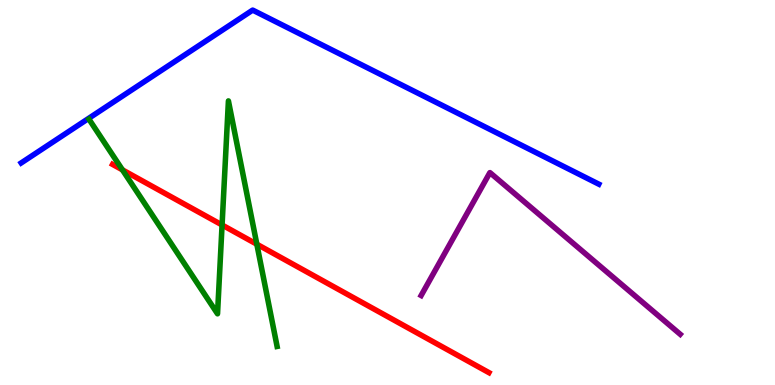[{'lines': ['blue', 'red'], 'intersections': []}, {'lines': ['green', 'red'], 'intersections': [{'x': 1.58, 'y': 5.59}, {'x': 2.87, 'y': 4.16}, {'x': 3.31, 'y': 3.66}]}, {'lines': ['purple', 'red'], 'intersections': []}, {'lines': ['blue', 'green'], 'intersections': []}, {'lines': ['blue', 'purple'], 'intersections': []}, {'lines': ['green', 'purple'], 'intersections': []}]